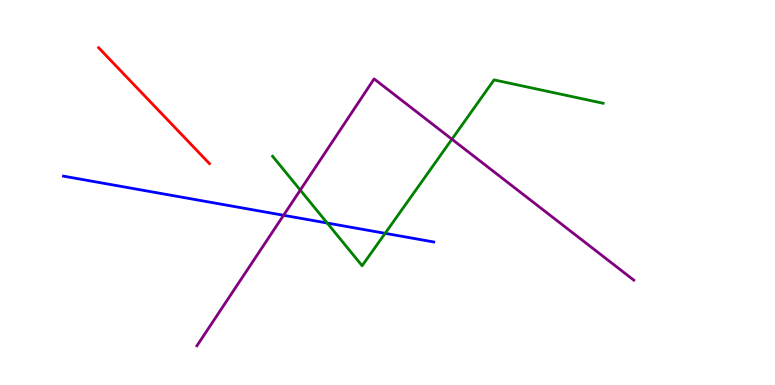[{'lines': ['blue', 'red'], 'intersections': []}, {'lines': ['green', 'red'], 'intersections': []}, {'lines': ['purple', 'red'], 'intersections': []}, {'lines': ['blue', 'green'], 'intersections': [{'x': 4.22, 'y': 4.21}, {'x': 4.97, 'y': 3.94}]}, {'lines': ['blue', 'purple'], 'intersections': [{'x': 3.66, 'y': 4.41}]}, {'lines': ['green', 'purple'], 'intersections': [{'x': 3.87, 'y': 5.06}, {'x': 5.83, 'y': 6.38}]}]